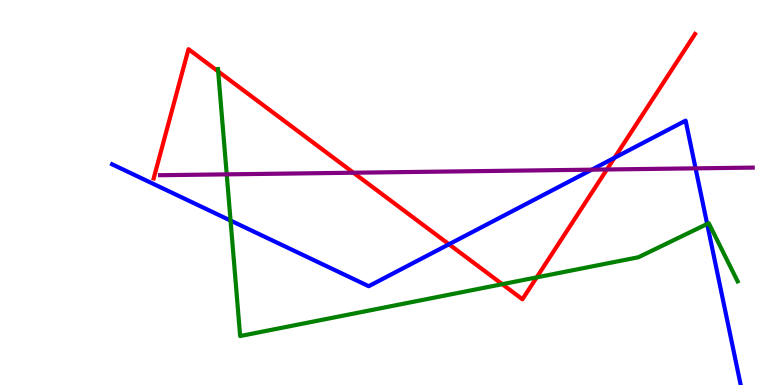[{'lines': ['blue', 'red'], 'intersections': [{'x': 5.79, 'y': 3.66}, {'x': 7.93, 'y': 5.9}]}, {'lines': ['green', 'red'], 'intersections': [{'x': 2.82, 'y': 8.15}, {'x': 6.48, 'y': 2.62}, {'x': 6.92, 'y': 2.8}]}, {'lines': ['purple', 'red'], 'intersections': [{'x': 4.56, 'y': 5.51}, {'x': 7.83, 'y': 5.6}]}, {'lines': ['blue', 'green'], 'intersections': [{'x': 2.97, 'y': 4.27}, {'x': 9.12, 'y': 4.18}]}, {'lines': ['blue', 'purple'], 'intersections': [{'x': 7.64, 'y': 5.59}, {'x': 8.98, 'y': 5.63}]}, {'lines': ['green', 'purple'], 'intersections': [{'x': 2.93, 'y': 5.47}]}]